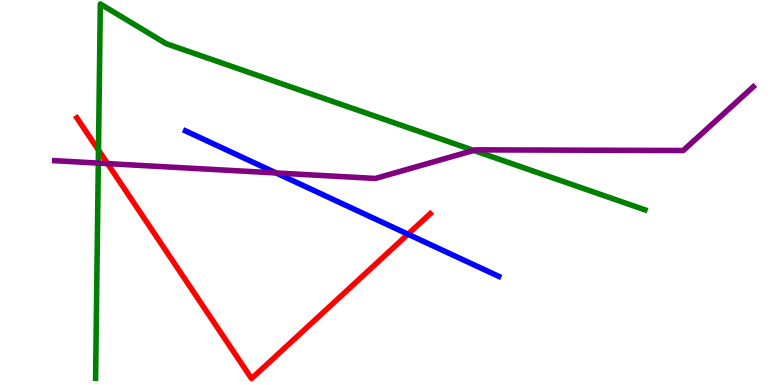[{'lines': ['blue', 'red'], 'intersections': [{'x': 5.26, 'y': 3.92}]}, {'lines': ['green', 'red'], 'intersections': [{'x': 1.27, 'y': 6.1}]}, {'lines': ['purple', 'red'], 'intersections': [{'x': 1.39, 'y': 5.75}]}, {'lines': ['blue', 'green'], 'intersections': []}, {'lines': ['blue', 'purple'], 'intersections': [{'x': 3.56, 'y': 5.51}]}, {'lines': ['green', 'purple'], 'intersections': [{'x': 1.27, 'y': 5.76}, {'x': 6.11, 'y': 6.09}]}]